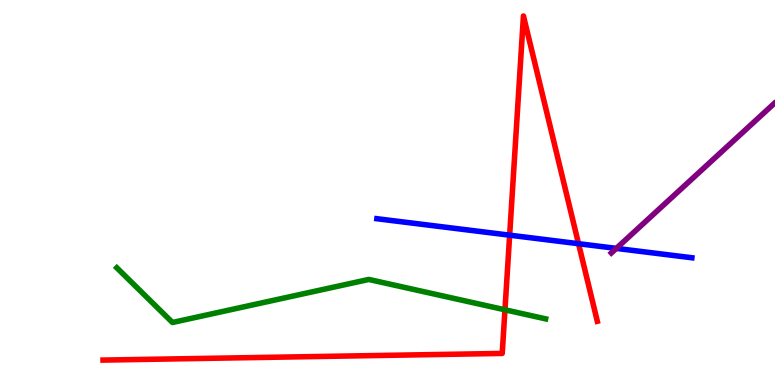[{'lines': ['blue', 'red'], 'intersections': [{'x': 6.58, 'y': 3.89}, {'x': 7.47, 'y': 3.67}]}, {'lines': ['green', 'red'], 'intersections': [{'x': 6.52, 'y': 1.95}]}, {'lines': ['purple', 'red'], 'intersections': []}, {'lines': ['blue', 'green'], 'intersections': []}, {'lines': ['blue', 'purple'], 'intersections': [{'x': 7.95, 'y': 3.55}]}, {'lines': ['green', 'purple'], 'intersections': []}]